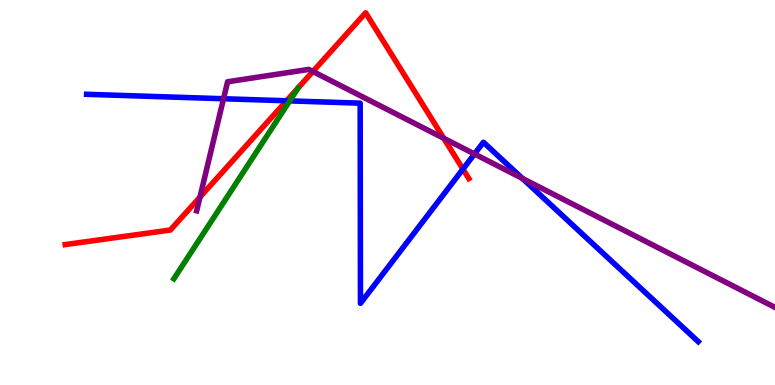[{'lines': ['blue', 'red'], 'intersections': [{'x': 3.7, 'y': 7.38}, {'x': 5.97, 'y': 5.61}]}, {'lines': ['green', 'red'], 'intersections': []}, {'lines': ['purple', 'red'], 'intersections': [{'x': 2.58, 'y': 4.88}, {'x': 4.04, 'y': 8.14}, {'x': 5.73, 'y': 6.41}]}, {'lines': ['blue', 'green'], 'intersections': [{'x': 3.74, 'y': 7.38}]}, {'lines': ['blue', 'purple'], 'intersections': [{'x': 2.88, 'y': 7.44}, {'x': 6.12, 'y': 6.0}, {'x': 6.74, 'y': 5.36}]}, {'lines': ['green', 'purple'], 'intersections': []}]